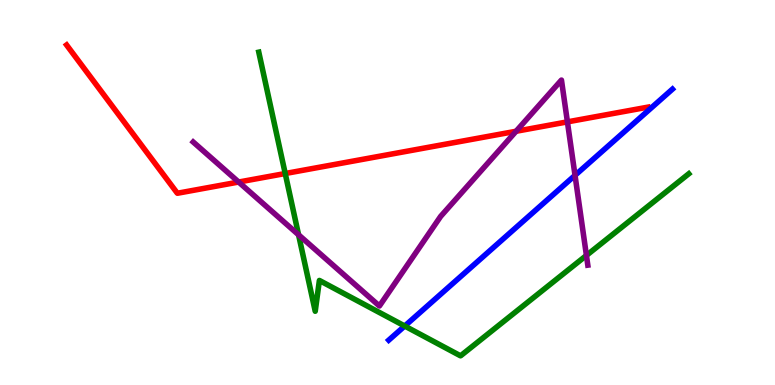[{'lines': ['blue', 'red'], 'intersections': []}, {'lines': ['green', 'red'], 'intersections': [{'x': 3.68, 'y': 5.49}]}, {'lines': ['purple', 'red'], 'intersections': [{'x': 3.08, 'y': 5.27}, {'x': 6.66, 'y': 6.59}, {'x': 7.32, 'y': 6.83}]}, {'lines': ['blue', 'green'], 'intersections': [{'x': 5.22, 'y': 1.53}]}, {'lines': ['blue', 'purple'], 'intersections': [{'x': 7.42, 'y': 5.45}]}, {'lines': ['green', 'purple'], 'intersections': [{'x': 3.85, 'y': 3.9}, {'x': 7.57, 'y': 3.37}]}]